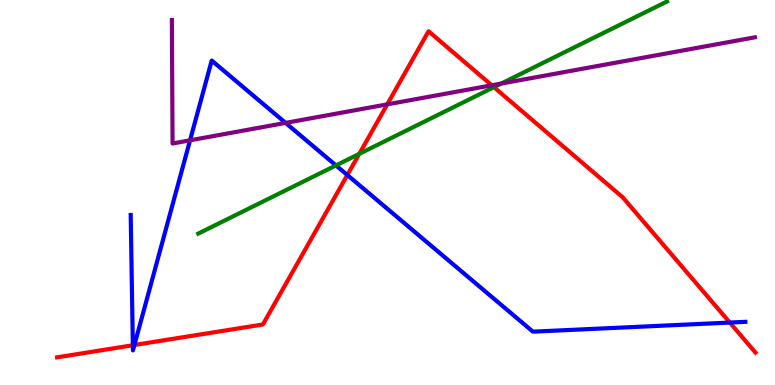[{'lines': ['blue', 'red'], 'intersections': [{'x': 1.71, 'y': 1.03}, {'x': 1.73, 'y': 1.04}, {'x': 4.48, 'y': 5.45}, {'x': 9.42, 'y': 1.62}]}, {'lines': ['green', 'red'], 'intersections': [{'x': 4.64, 'y': 6.0}, {'x': 6.37, 'y': 7.74}]}, {'lines': ['purple', 'red'], 'intersections': [{'x': 5.0, 'y': 7.29}, {'x': 6.35, 'y': 7.78}]}, {'lines': ['blue', 'green'], 'intersections': [{'x': 4.34, 'y': 5.7}]}, {'lines': ['blue', 'purple'], 'intersections': [{'x': 2.45, 'y': 6.36}, {'x': 3.69, 'y': 6.81}]}, {'lines': ['green', 'purple'], 'intersections': [{'x': 6.47, 'y': 7.83}]}]